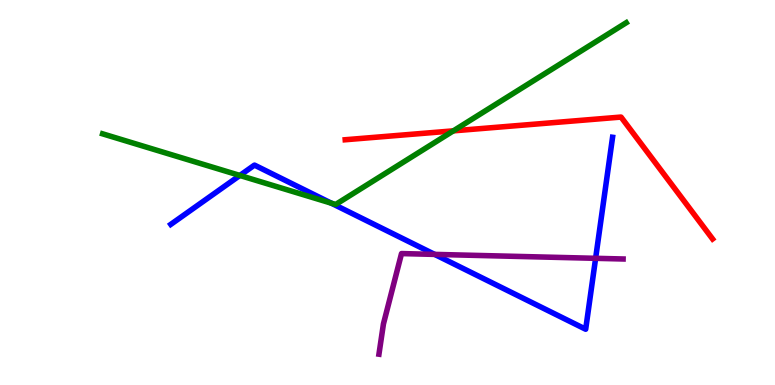[{'lines': ['blue', 'red'], 'intersections': []}, {'lines': ['green', 'red'], 'intersections': [{'x': 5.85, 'y': 6.6}]}, {'lines': ['purple', 'red'], 'intersections': []}, {'lines': ['blue', 'green'], 'intersections': [{'x': 3.1, 'y': 5.44}, {'x': 4.28, 'y': 4.72}]}, {'lines': ['blue', 'purple'], 'intersections': [{'x': 5.61, 'y': 3.39}, {'x': 7.69, 'y': 3.29}]}, {'lines': ['green', 'purple'], 'intersections': []}]